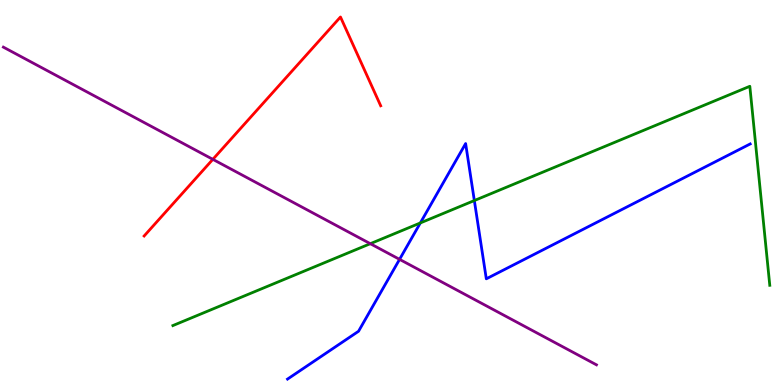[{'lines': ['blue', 'red'], 'intersections': []}, {'lines': ['green', 'red'], 'intersections': []}, {'lines': ['purple', 'red'], 'intersections': [{'x': 2.75, 'y': 5.86}]}, {'lines': ['blue', 'green'], 'intersections': [{'x': 5.42, 'y': 4.21}, {'x': 6.12, 'y': 4.79}]}, {'lines': ['blue', 'purple'], 'intersections': [{'x': 5.16, 'y': 3.26}]}, {'lines': ['green', 'purple'], 'intersections': [{'x': 4.78, 'y': 3.67}]}]